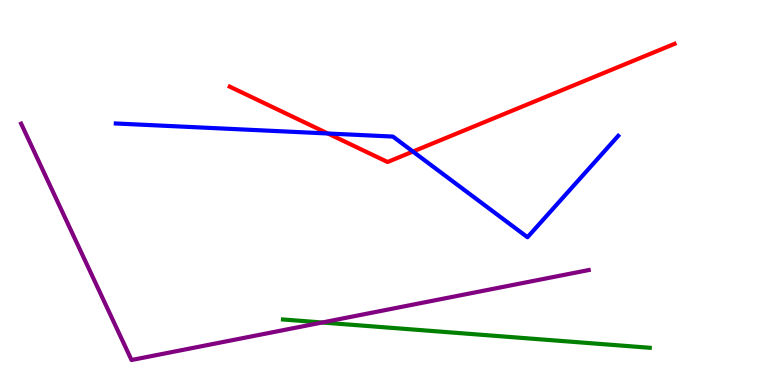[{'lines': ['blue', 'red'], 'intersections': [{'x': 4.23, 'y': 6.53}, {'x': 5.33, 'y': 6.06}]}, {'lines': ['green', 'red'], 'intersections': []}, {'lines': ['purple', 'red'], 'intersections': []}, {'lines': ['blue', 'green'], 'intersections': []}, {'lines': ['blue', 'purple'], 'intersections': []}, {'lines': ['green', 'purple'], 'intersections': [{'x': 4.16, 'y': 1.62}]}]